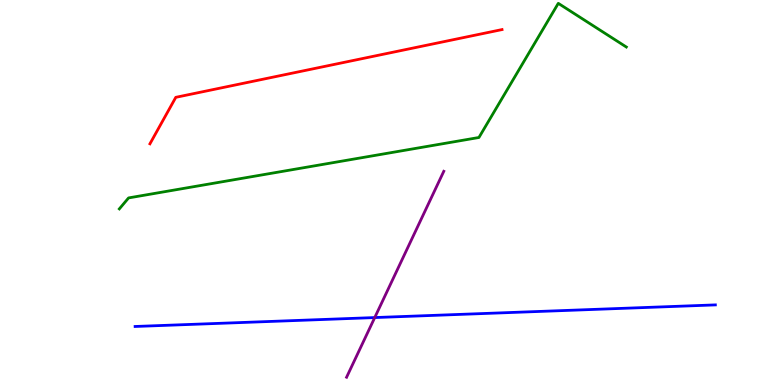[{'lines': ['blue', 'red'], 'intersections': []}, {'lines': ['green', 'red'], 'intersections': []}, {'lines': ['purple', 'red'], 'intersections': []}, {'lines': ['blue', 'green'], 'intersections': []}, {'lines': ['blue', 'purple'], 'intersections': [{'x': 4.84, 'y': 1.75}]}, {'lines': ['green', 'purple'], 'intersections': []}]